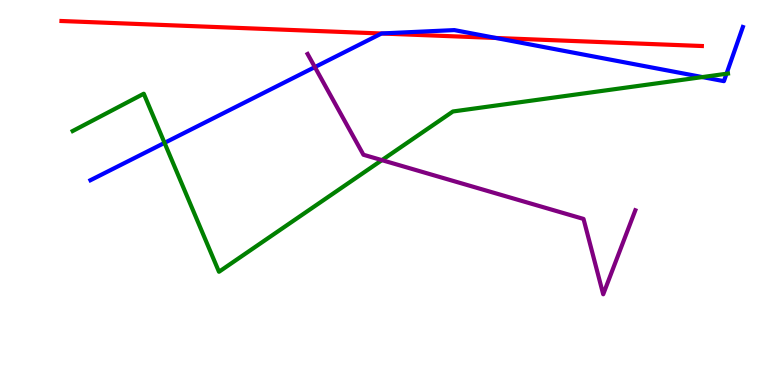[{'lines': ['blue', 'red'], 'intersections': [{'x': 4.92, 'y': 9.13}, {'x': 6.4, 'y': 9.01}]}, {'lines': ['green', 'red'], 'intersections': []}, {'lines': ['purple', 'red'], 'intersections': []}, {'lines': ['blue', 'green'], 'intersections': [{'x': 2.12, 'y': 6.29}, {'x': 9.06, 'y': 8.0}, {'x': 9.37, 'y': 8.08}]}, {'lines': ['blue', 'purple'], 'intersections': [{'x': 4.06, 'y': 8.26}]}, {'lines': ['green', 'purple'], 'intersections': [{'x': 4.93, 'y': 5.84}]}]